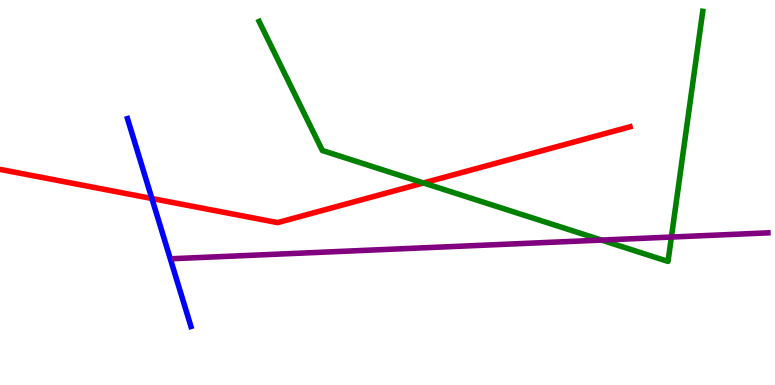[{'lines': ['blue', 'red'], 'intersections': [{'x': 1.96, 'y': 4.84}]}, {'lines': ['green', 'red'], 'intersections': [{'x': 5.46, 'y': 5.25}]}, {'lines': ['purple', 'red'], 'intersections': []}, {'lines': ['blue', 'green'], 'intersections': []}, {'lines': ['blue', 'purple'], 'intersections': []}, {'lines': ['green', 'purple'], 'intersections': [{'x': 7.76, 'y': 3.76}, {'x': 8.66, 'y': 3.84}]}]